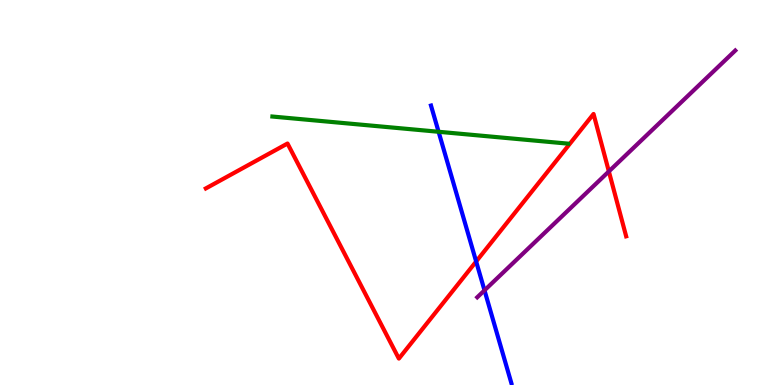[{'lines': ['blue', 'red'], 'intersections': [{'x': 6.14, 'y': 3.21}]}, {'lines': ['green', 'red'], 'intersections': []}, {'lines': ['purple', 'red'], 'intersections': [{'x': 7.86, 'y': 5.55}]}, {'lines': ['blue', 'green'], 'intersections': [{'x': 5.66, 'y': 6.58}]}, {'lines': ['blue', 'purple'], 'intersections': [{'x': 6.25, 'y': 2.46}]}, {'lines': ['green', 'purple'], 'intersections': []}]